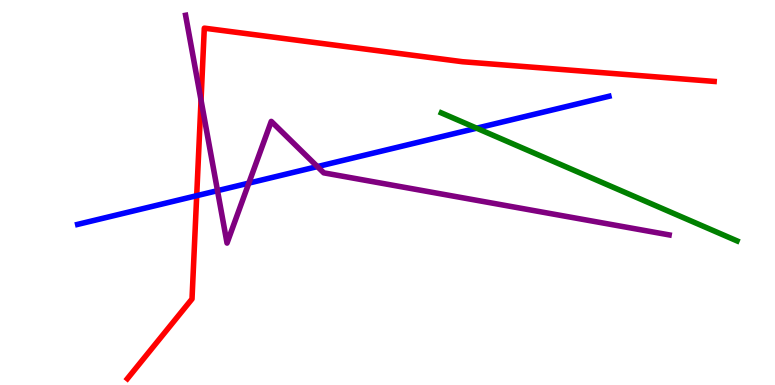[{'lines': ['blue', 'red'], 'intersections': [{'x': 2.54, 'y': 4.92}]}, {'lines': ['green', 'red'], 'intersections': []}, {'lines': ['purple', 'red'], 'intersections': [{'x': 2.59, 'y': 7.4}]}, {'lines': ['blue', 'green'], 'intersections': [{'x': 6.15, 'y': 6.67}]}, {'lines': ['blue', 'purple'], 'intersections': [{'x': 2.81, 'y': 5.05}, {'x': 3.21, 'y': 5.24}, {'x': 4.1, 'y': 5.67}]}, {'lines': ['green', 'purple'], 'intersections': []}]